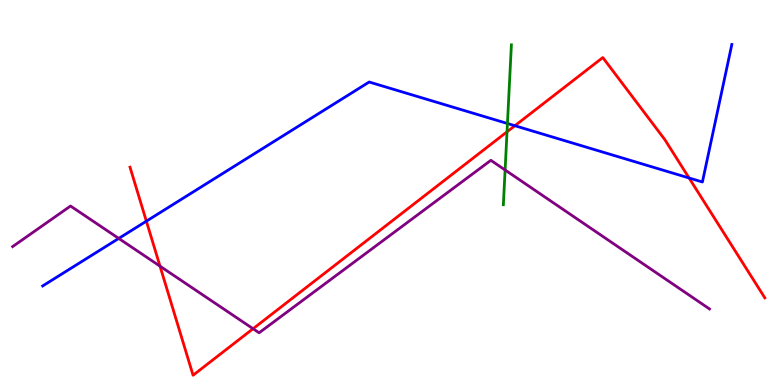[{'lines': ['blue', 'red'], 'intersections': [{'x': 1.89, 'y': 4.26}, {'x': 6.64, 'y': 6.73}, {'x': 8.89, 'y': 5.38}]}, {'lines': ['green', 'red'], 'intersections': [{'x': 6.54, 'y': 6.58}]}, {'lines': ['purple', 'red'], 'intersections': [{'x': 2.06, 'y': 3.09}, {'x': 3.27, 'y': 1.46}]}, {'lines': ['blue', 'green'], 'intersections': [{'x': 6.55, 'y': 6.79}]}, {'lines': ['blue', 'purple'], 'intersections': [{'x': 1.53, 'y': 3.81}]}, {'lines': ['green', 'purple'], 'intersections': [{'x': 6.52, 'y': 5.58}]}]